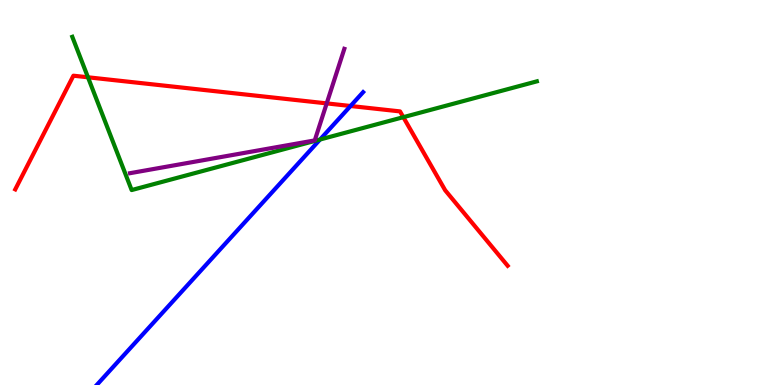[{'lines': ['blue', 'red'], 'intersections': [{'x': 4.52, 'y': 7.25}]}, {'lines': ['green', 'red'], 'intersections': [{'x': 1.14, 'y': 7.99}, {'x': 5.2, 'y': 6.96}]}, {'lines': ['purple', 'red'], 'intersections': [{'x': 4.22, 'y': 7.31}]}, {'lines': ['blue', 'green'], 'intersections': [{'x': 4.13, 'y': 6.38}]}, {'lines': ['blue', 'purple'], 'intersections': []}, {'lines': ['green', 'purple'], 'intersections': []}]